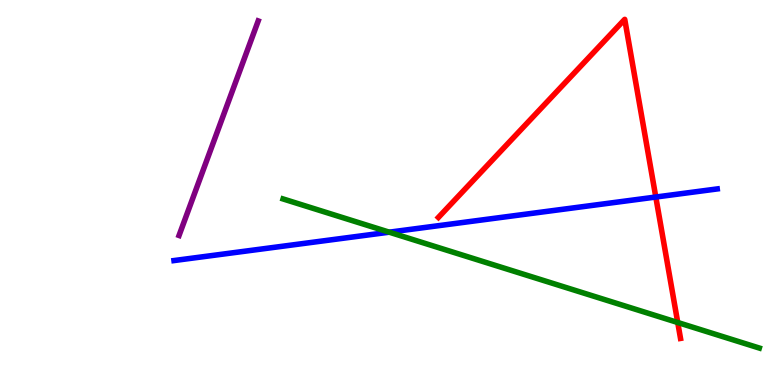[{'lines': ['blue', 'red'], 'intersections': [{'x': 8.46, 'y': 4.88}]}, {'lines': ['green', 'red'], 'intersections': [{'x': 8.74, 'y': 1.62}]}, {'lines': ['purple', 'red'], 'intersections': []}, {'lines': ['blue', 'green'], 'intersections': [{'x': 5.02, 'y': 3.97}]}, {'lines': ['blue', 'purple'], 'intersections': []}, {'lines': ['green', 'purple'], 'intersections': []}]